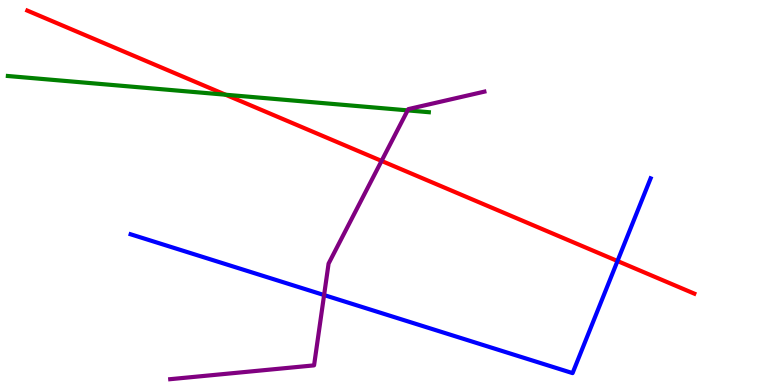[{'lines': ['blue', 'red'], 'intersections': [{'x': 7.97, 'y': 3.22}]}, {'lines': ['green', 'red'], 'intersections': [{'x': 2.91, 'y': 7.54}]}, {'lines': ['purple', 'red'], 'intersections': [{'x': 4.92, 'y': 5.82}]}, {'lines': ['blue', 'green'], 'intersections': []}, {'lines': ['blue', 'purple'], 'intersections': [{'x': 4.18, 'y': 2.34}]}, {'lines': ['green', 'purple'], 'intersections': [{'x': 5.26, 'y': 7.13}]}]